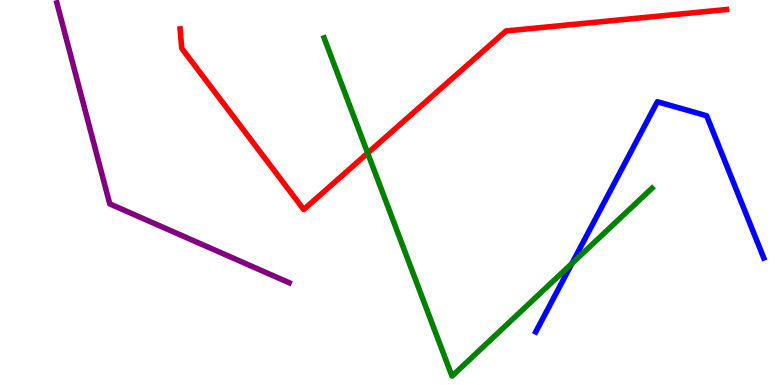[{'lines': ['blue', 'red'], 'intersections': []}, {'lines': ['green', 'red'], 'intersections': [{'x': 4.74, 'y': 6.02}]}, {'lines': ['purple', 'red'], 'intersections': []}, {'lines': ['blue', 'green'], 'intersections': [{'x': 7.38, 'y': 3.16}]}, {'lines': ['blue', 'purple'], 'intersections': []}, {'lines': ['green', 'purple'], 'intersections': []}]